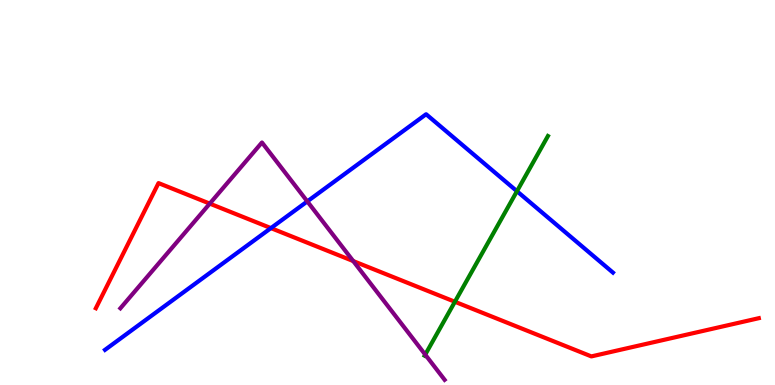[{'lines': ['blue', 'red'], 'intersections': [{'x': 3.5, 'y': 4.08}]}, {'lines': ['green', 'red'], 'intersections': [{'x': 5.87, 'y': 2.16}]}, {'lines': ['purple', 'red'], 'intersections': [{'x': 2.71, 'y': 4.71}, {'x': 4.56, 'y': 3.22}]}, {'lines': ['blue', 'green'], 'intersections': [{'x': 6.67, 'y': 5.03}]}, {'lines': ['blue', 'purple'], 'intersections': [{'x': 3.97, 'y': 4.77}]}, {'lines': ['green', 'purple'], 'intersections': [{'x': 5.49, 'y': 0.789}]}]